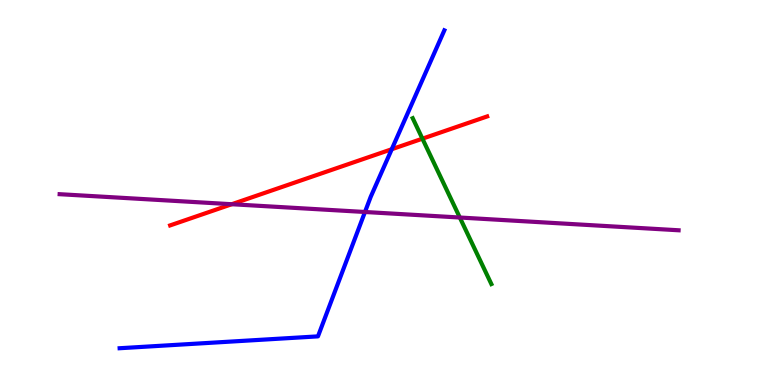[{'lines': ['blue', 'red'], 'intersections': [{'x': 5.05, 'y': 6.12}]}, {'lines': ['green', 'red'], 'intersections': [{'x': 5.45, 'y': 6.4}]}, {'lines': ['purple', 'red'], 'intersections': [{'x': 2.99, 'y': 4.7}]}, {'lines': ['blue', 'green'], 'intersections': []}, {'lines': ['blue', 'purple'], 'intersections': [{'x': 4.71, 'y': 4.49}]}, {'lines': ['green', 'purple'], 'intersections': [{'x': 5.93, 'y': 4.35}]}]